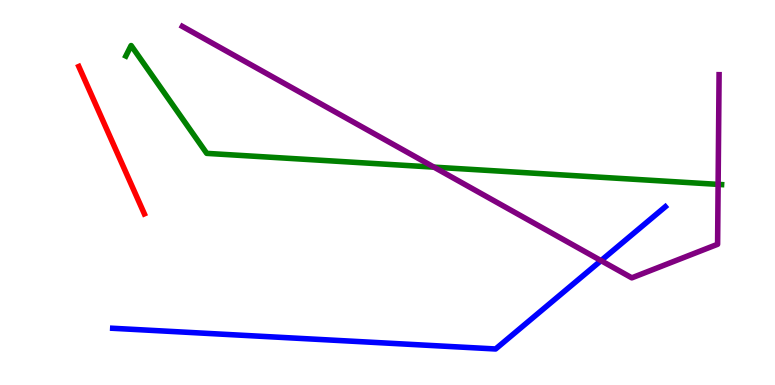[{'lines': ['blue', 'red'], 'intersections': []}, {'lines': ['green', 'red'], 'intersections': []}, {'lines': ['purple', 'red'], 'intersections': []}, {'lines': ['blue', 'green'], 'intersections': []}, {'lines': ['blue', 'purple'], 'intersections': [{'x': 7.76, 'y': 3.23}]}, {'lines': ['green', 'purple'], 'intersections': [{'x': 5.6, 'y': 5.66}, {'x': 9.27, 'y': 5.21}]}]